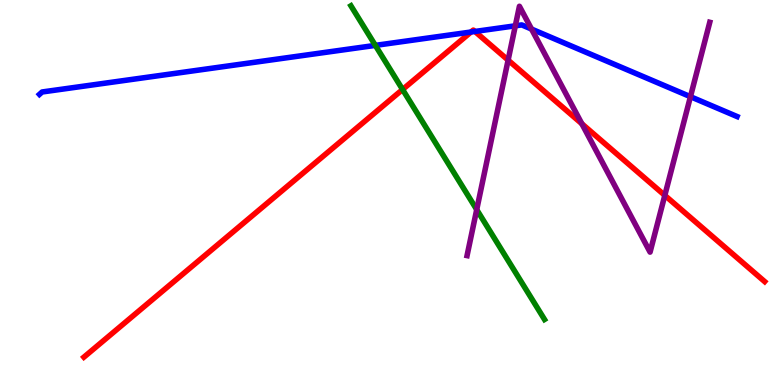[{'lines': ['blue', 'red'], 'intersections': [{'x': 6.08, 'y': 9.17}, {'x': 6.13, 'y': 9.18}]}, {'lines': ['green', 'red'], 'intersections': [{'x': 5.19, 'y': 7.68}]}, {'lines': ['purple', 'red'], 'intersections': [{'x': 6.56, 'y': 8.44}, {'x': 7.51, 'y': 6.78}, {'x': 8.58, 'y': 4.93}]}, {'lines': ['blue', 'green'], 'intersections': [{'x': 4.84, 'y': 8.82}]}, {'lines': ['blue', 'purple'], 'intersections': [{'x': 6.65, 'y': 9.33}, {'x': 6.86, 'y': 9.24}, {'x': 8.91, 'y': 7.49}]}, {'lines': ['green', 'purple'], 'intersections': [{'x': 6.15, 'y': 4.56}]}]